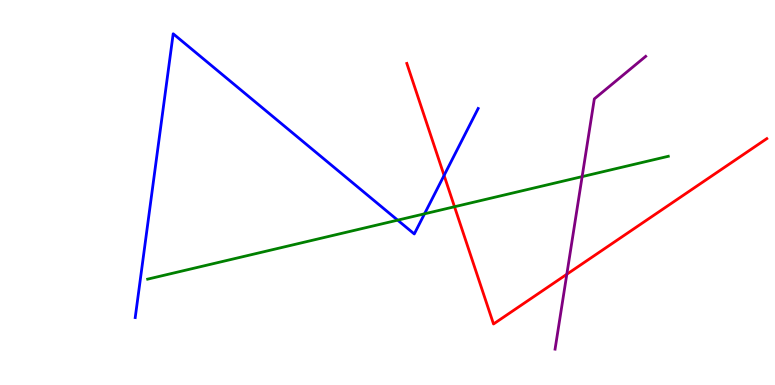[{'lines': ['blue', 'red'], 'intersections': [{'x': 5.73, 'y': 5.44}]}, {'lines': ['green', 'red'], 'intersections': [{'x': 5.86, 'y': 4.63}]}, {'lines': ['purple', 'red'], 'intersections': [{'x': 7.31, 'y': 2.88}]}, {'lines': ['blue', 'green'], 'intersections': [{'x': 5.13, 'y': 4.28}, {'x': 5.48, 'y': 4.45}]}, {'lines': ['blue', 'purple'], 'intersections': []}, {'lines': ['green', 'purple'], 'intersections': [{'x': 7.51, 'y': 5.41}]}]